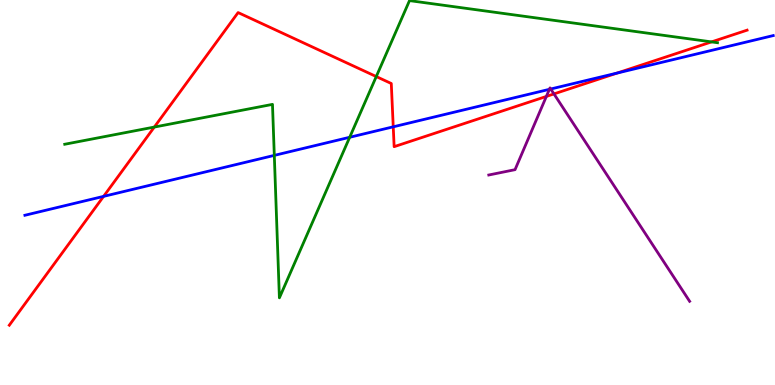[{'lines': ['blue', 'red'], 'intersections': [{'x': 1.34, 'y': 4.9}, {'x': 5.07, 'y': 6.71}, {'x': 7.96, 'y': 8.1}]}, {'lines': ['green', 'red'], 'intersections': [{'x': 1.99, 'y': 6.7}, {'x': 4.86, 'y': 8.01}, {'x': 9.18, 'y': 8.91}]}, {'lines': ['purple', 'red'], 'intersections': [{'x': 7.05, 'y': 7.5}, {'x': 7.15, 'y': 7.56}]}, {'lines': ['blue', 'green'], 'intersections': [{'x': 3.54, 'y': 5.96}, {'x': 4.51, 'y': 6.43}]}, {'lines': ['blue', 'purple'], 'intersections': [{'x': 7.09, 'y': 7.68}, {'x': 7.11, 'y': 7.69}]}, {'lines': ['green', 'purple'], 'intersections': []}]